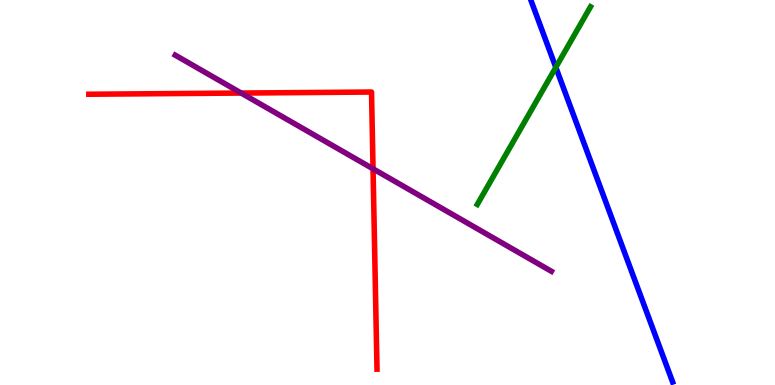[{'lines': ['blue', 'red'], 'intersections': []}, {'lines': ['green', 'red'], 'intersections': []}, {'lines': ['purple', 'red'], 'intersections': [{'x': 3.11, 'y': 7.58}, {'x': 4.81, 'y': 5.62}]}, {'lines': ['blue', 'green'], 'intersections': [{'x': 7.17, 'y': 8.25}]}, {'lines': ['blue', 'purple'], 'intersections': []}, {'lines': ['green', 'purple'], 'intersections': []}]